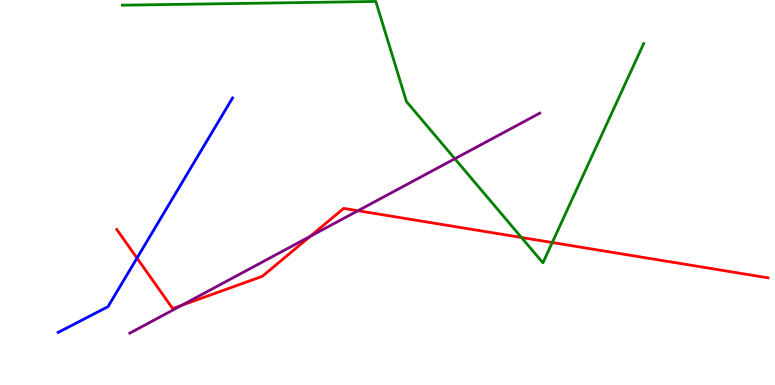[{'lines': ['blue', 'red'], 'intersections': [{'x': 1.77, 'y': 3.3}]}, {'lines': ['green', 'red'], 'intersections': [{'x': 6.73, 'y': 3.83}, {'x': 7.13, 'y': 3.7}]}, {'lines': ['purple', 'red'], 'intersections': [{'x': 2.34, 'y': 2.07}, {'x': 4.0, 'y': 3.86}, {'x': 4.62, 'y': 4.53}]}, {'lines': ['blue', 'green'], 'intersections': []}, {'lines': ['blue', 'purple'], 'intersections': []}, {'lines': ['green', 'purple'], 'intersections': [{'x': 5.87, 'y': 5.88}]}]